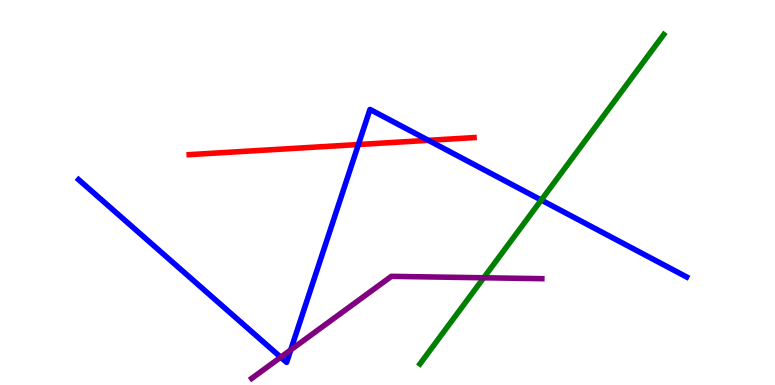[{'lines': ['blue', 'red'], 'intersections': [{'x': 4.62, 'y': 6.25}, {'x': 5.53, 'y': 6.35}]}, {'lines': ['green', 'red'], 'intersections': []}, {'lines': ['purple', 'red'], 'intersections': []}, {'lines': ['blue', 'green'], 'intersections': [{'x': 6.98, 'y': 4.8}]}, {'lines': ['blue', 'purple'], 'intersections': [{'x': 3.62, 'y': 0.722}, {'x': 3.75, 'y': 0.912}]}, {'lines': ['green', 'purple'], 'intersections': [{'x': 6.24, 'y': 2.79}]}]